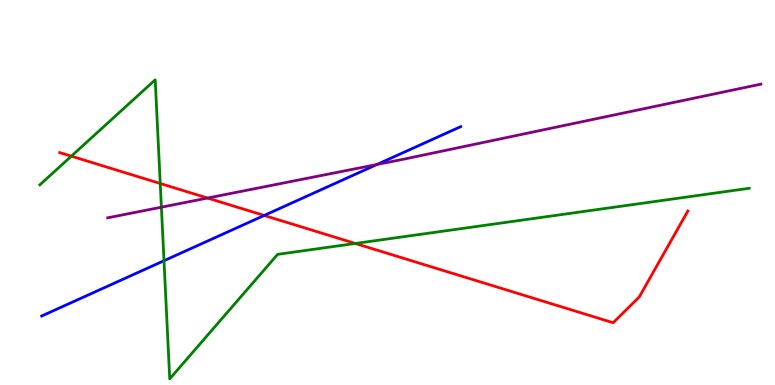[{'lines': ['blue', 'red'], 'intersections': [{'x': 3.41, 'y': 4.4}]}, {'lines': ['green', 'red'], 'intersections': [{'x': 0.92, 'y': 5.94}, {'x': 2.07, 'y': 5.23}, {'x': 4.58, 'y': 3.68}]}, {'lines': ['purple', 'red'], 'intersections': [{'x': 2.68, 'y': 4.86}]}, {'lines': ['blue', 'green'], 'intersections': [{'x': 2.12, 'y': 3.23}]}, {'lines': ['blue', 'purple'], 'intersections': [{'x': 4.86, 'y': 5.73}]}, {'lines': ['green', 'purple'], 'intersections': [{'x': 2.08, 'y': 4.62}]}]